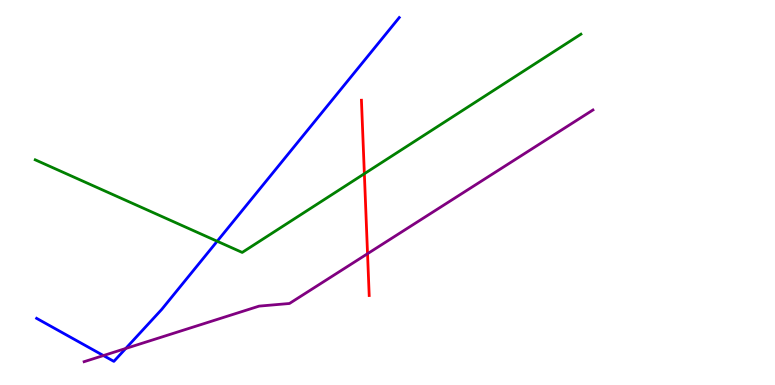[{'lines': ['blue', 'red'], 'intersections': []}, {'lines': ['green', 'red'], 'intersections': [{'x': 4.7, 'y': 5.49}]}, {'lines': ['purple', 'red'], 'intersections': [{'x': 4.74, 'y': 3.41}]}, {'lines': ['blue', 'green'], 'intersections': [{'x': 2.8, 'y': 3.73}]}, {'lines': ['blue', 'purple'], 'intersections': [{'x': 1.33, 'y': 0.765}, {'x': 1.62, 'y': 0.949}]}, {'lines': ['green', 'purple'], 'intersections': []}]